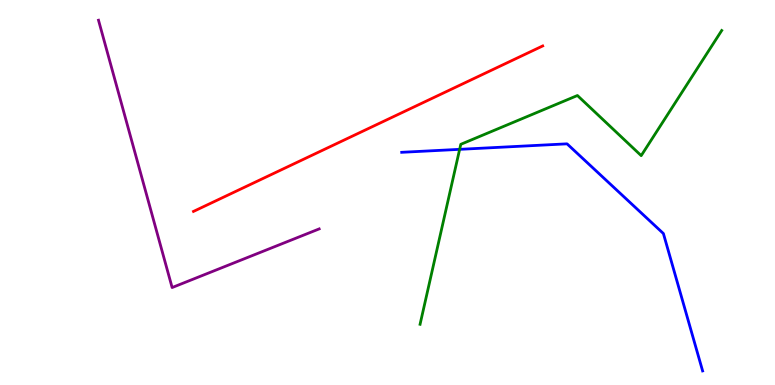[{'lines': ['blue', 'red'], 'intersections': []}, {'lines': ['green', 'red'], 'intersections': []}, {'lines': ['purple', 'red'], 'intersections': []}, {'lines': ['blue', 'green'], 'intersections': [{'x': 5.93, 'y': 6.12}]}, {'lines': ['blue', 'purple'], 'intersections': []}, {'lines': ['green', 'purple'], 'intersections': []}]